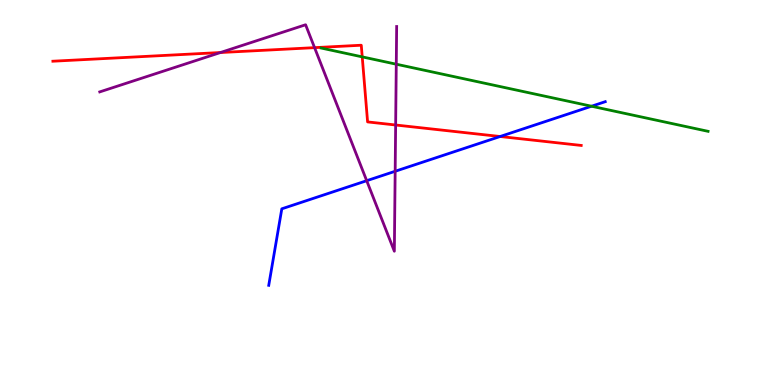[{'lines': ['blue', 'red'], 'intersections': [{'x': 6.45, 'y': 6.45}]}, {'lines': ['green', 'red'], 'intersections': [{'x': 4.67, 'y': 8.52}]}, {'lines': ['purple', 'red'], 'intersections': [{'x': 2.84, 'y': 8.64}, {'x': 4.06, 'y': 8.76}, {'x': 5.11, 'y': 6.75}]}, {'lines': ['blue', 'green'], 'intersections': [{'x': 7.63, 'y': 7.24}]}, {'lines': ['blue', 'purple'], 'intersections': [{'x': 4.73, 'y': 5.31}, {'x': 5.1, 'y': 5.55}]}, {'lines': ['green', 'purple'], 'intersections': [{'x': 5.11, 'y': 8.33}]}]